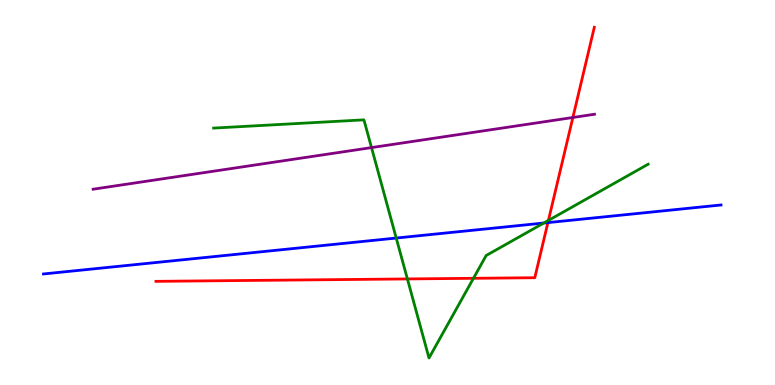[{'lines': ['blue', 'red'], 'intersections': [{'x': 7.07, 'y': 4.22}]}, {'lines': ['green', 'red'], 'intersections': [{'x': 5.26, 'y': 2.75}, {'x': 6.11, 'y': 2.77}, {'x': 7.08, 'y': 4.27}]}, {'lines': ['purple', 'red'], 'intersections': [{'x': 7.39, 'y': 6.95}]}, {'lines': ['blue', 'green'], 'intersections': [{'x': 5.11, 'y': 3.82}, {'x': 7.02, 'y': 4.21}]}, {'lines': ['blue', 'purple'], 'intersections': []}, {'lines': ['green', 'purple'], 'intersections': [{'x': 4.79, 'y': 6.17}]}]